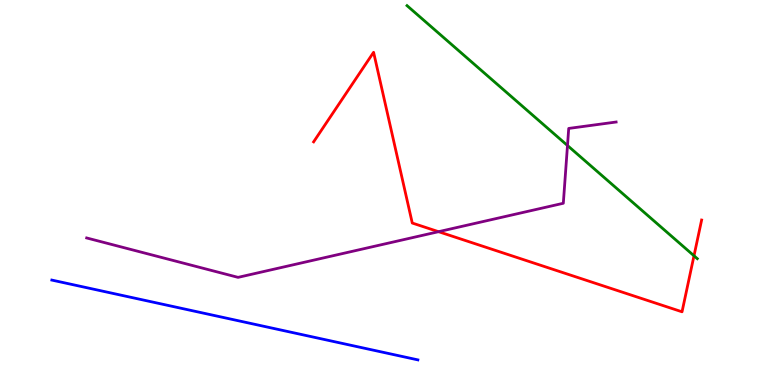[{'lines': ['blue', 'red'], 'intersections': []}, {'lines': ['green', 'red'], 'intersections': [{'x': 8.95, 'y': 3.36}]}, {'lines': ['purple', 'red'], 'intersections': [{'x': 5.66, 'y': 3.98}]}, {'lines': ['blue', 'green'], 'intersections': []}, {'lines': ['blue', 'purple'], 'intersections': []}, {'lines': ['green', 'purple'], 'intersections': [{'x': 7.32, 'y': 6.22}]}]